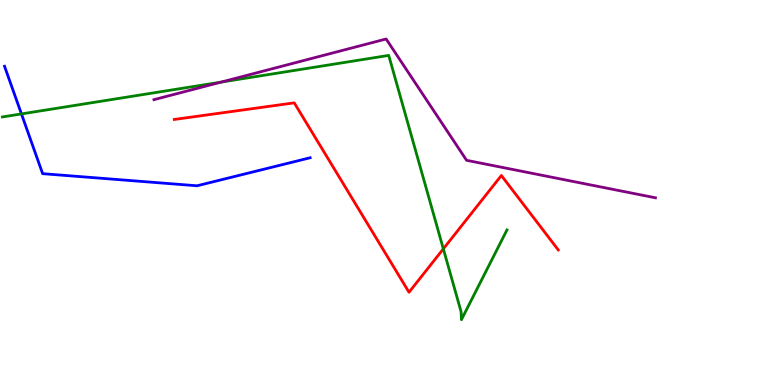[{'lines': ['blue', 'red'], 'intersections': []}, {'lines': ['green', 'red'], 'intersections': [{'x': 5.72, 'y': 3.54}]}, {'lines': ['purple', 'red'], 'intersections': []}, {'lines': ['blue', 'green'], 'intersections': [{'x': 0.277, 'y': 7.04}]}, {'lines': ['blue', 'purple'], 'intersections': []}, {'lines': ['green', 'purple'], 'intersections': [{'x': 2.85, 'y': 7.87}]}]